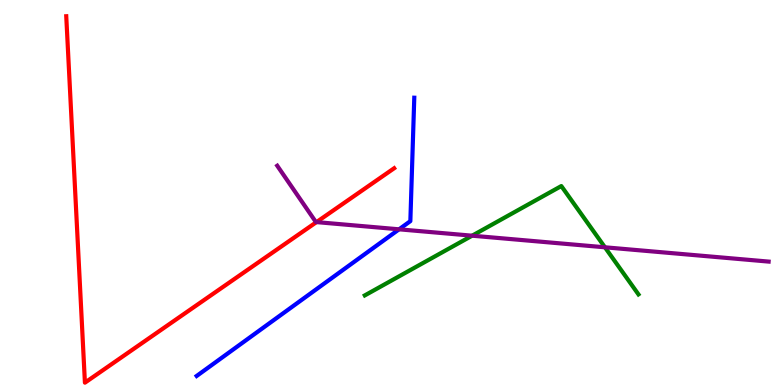[{'lines': ['blue', 'red'], 'intersections': []}, {'lines': ['green', 'red'], 'intersections': []}, {'lines': ['purple', 'red'], 'intersections': [{'x': 4.08, 'y': 4.23}]}, {'lines': ['blue', 'green'], 'intersections': []}, {'lines': ['blue', 'purple'], 'intersections': [{'x': 5.15, 'y': 4.04}]}, {'lines': ['green', 'purple'], 'intersections': [{'x': 6.09, 'y': 3.88}, {'x': 7.81, 'y': 3.58}]}]